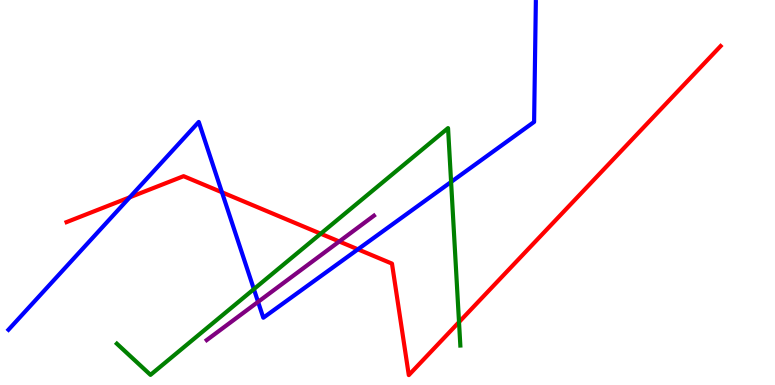[{'lines': ['blue', 'red'], 'intersections': [{'x': 1.67, 'y': 4.87}, {'x': 2.86, 'y': 5.01}, {'x': 4.62, 'y': 3.52}]}, {'lines': ['green', 'red'], 'intersections': [{'x': 4.14, 'y': 3.93}, {'x': 5.92, 'y': 1.63}]}, {'lines': ['purple', 'red'], 'intersections': [{'x': 4.38, 'y': 3.73}]}, {'lines': ['blue', 'green'], 'intersections': [{'x': 3.28, 'y': 2.49}, {'x': 5.82, 'y': 5.27}]}, {'lines': ['blue', 'purple'], 'intersections': [{'x': 3.33, 'y': 2.16}]}, {'lines': ['green', 'purple'], 'intersections': []}]